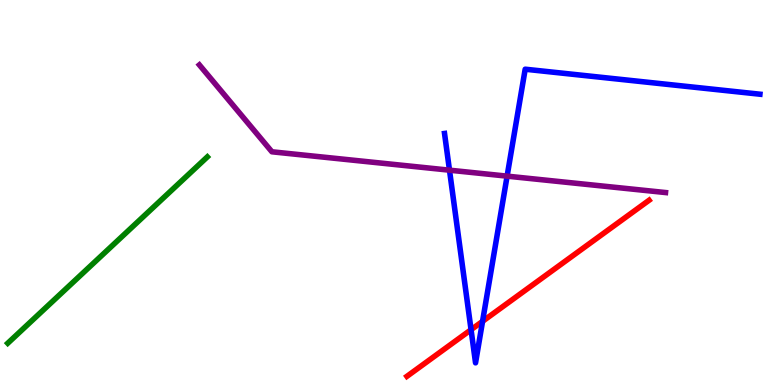[{'lines': ['blue', 'red'], 'intersections': [{'x': 6.08, 'y': 1.44}, {'x': 6.23, 'y': 1.65}]}, {'lines': ['green', 'red'], 'intersections': []}, {'lines': ['purple', 'red'], 'intersections': []}, {'lines': ['blue', 'green'], 'intersections': []}, {'lines': ['blue', 'purple'], 'intersections': [{'x': 5.8, 'y': 5.58}, {'x': 6.54, 'y': 5.42}]}, {'lines': ['green', 'purple'], 'intersections': []}]